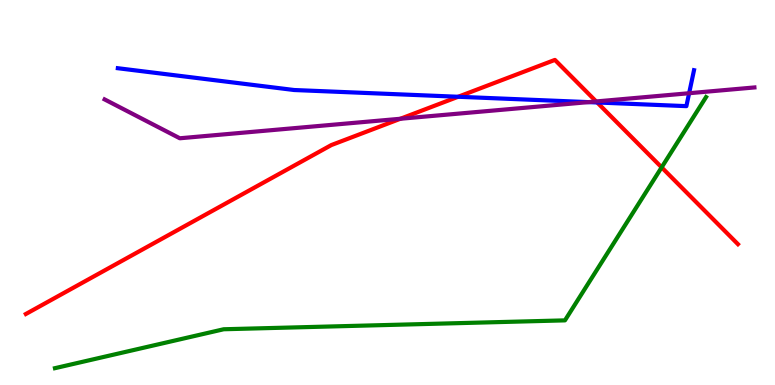[{'lines': ['blue', 'red'], 'intersections': [{'x': 5.91, 'y': 7.49}, {'x': 7.71, 'y': 7.34}]}, {'lines': ['green', 'red'], 'intersections': [{'x': 8.54, 'y': 5.65}]}, {'lines': ['purple', 'red'], 'intersections': [{'x': 5.17, 'y': 6.92}, {'x': 7.69, 'y': 7.37}]}, {'lines': ['blue', 'green'], 'intersections': []}, {'lines': ['blue', 'purple'], 'intersections': [{'x': 7.59, 'y': 7.35}, {'x': 8.89, 'y': 7.58}]}, {'lines': ['green', 'purple'], 'intersections': []}]